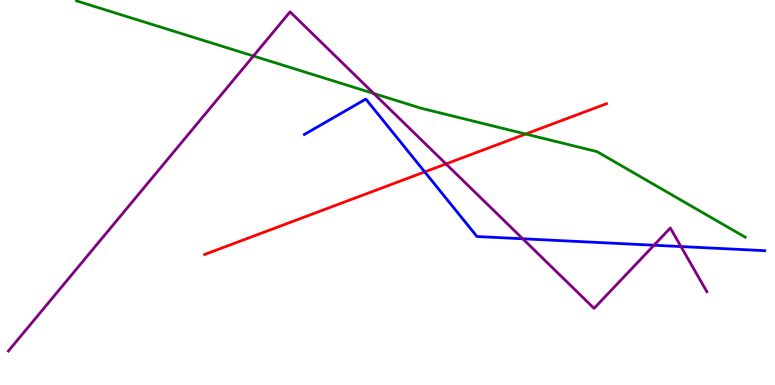[{'lines': ['blue', 'red'], 'intersections': [{'x': 5.48, 'y': 5.53}]}, {'lines': ['green', 'red'], 'intersections': [{'x': 6.78, 'y': 6.52}]}, {'lines': ['purple', 'red'], 'intersections': [{'x': 5.75, 'y': 5.74}]}, {'lines': ['blue', 'green'], 'intersections': []}, {'lines': ['blue', 'purple'], 'intersections': [{'x': 6.75, 'y': 3.8}, {'x': 8.44, 'y': 3.63}, {'x': 8.79, 'y': 3.6}]}, {'lines': ['green', 'purple'], 'intersections': [{'x': 3.27, 'y': 8.55}, {'x': 4.82, 'y': 7.57}]}]